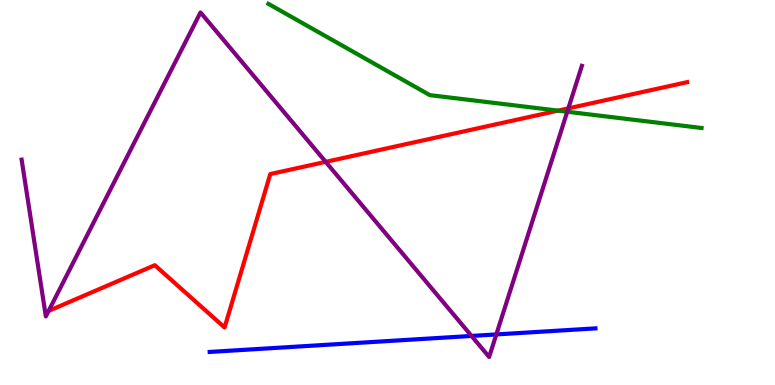[{'lines': ['blue', 'red'], 'intersections': []}, {'lines': ['green', 'red'], 'intersections': [{'x': 7.2, 'y': 7.13}]}, {'lines': ['purple', 'red'], 'intersections': [{'x': 4.2, 'y': 5.8}, {'x': 7.33, 'y': 7.19}]}, {'lines': ['blue', 'green'], 'intersections': []}, {'lines': ['blue', 'purple'], 'intersections': [{'x': 6.08, 'y': 1.27}, {'x': 6.4, 'y': 1.31}]}, {'lines': ['green', 'purple'], 'intersections': [{'x': 7.32, 'y': 7.1}]}]